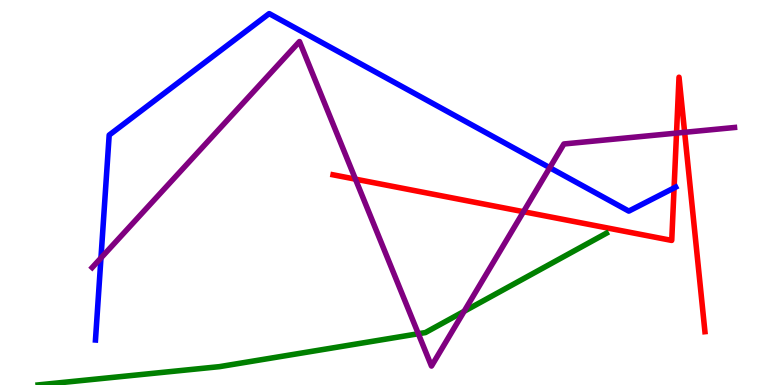[{'lines': ['blue', 'red'], 'intersections': [{'x': 8.7, 'y': 5.12}]}, {'lines': ['green', 'red'], 'intersections': []}, {'lines': ['purple', 'red'], 'intersections': [{'x': 4.59, 'y': 5.35}, {'x': 6.75, 'y': 4.5}, {'x': 8.73, 'y': 6.54}, {'x': 8.83, 'y': 6.56}]}, {'lines': ['blue', 'green'], 'intersections': []}, {'lines': ['blue', 'purple'], 'intersections': [{'x': 1.3, 'y': 3.3}, {'x': 7.09, 'y': 5.64}]}, {'lines': ['green', 'purple'], 'intersections': [{'x': 5.4, 'y': 1.33}, {'x': 5.99, 'y': 1.91}]}]